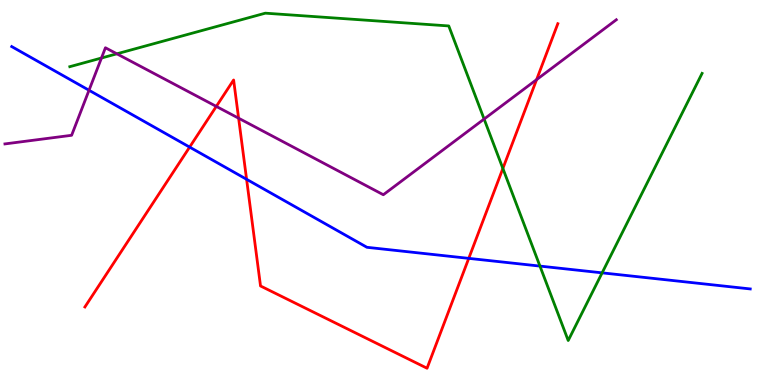[{'lines': ['blue', 'red'], 'intersections': [{'x': 2.45, 'y': 6.18}, {'x': 3.18, 'y': 5.34}, {'x': 6.05, 'y': 3.29}]}, {'lines': ['green', 'red'], 'intersections': [{'x': 6.49, 'y': 5.62}]}, {'lines': ['purple', 'red'], 'intersections': [{'x': 2.79, 'y': 7.24}, {'x': 3.08, 'y': 6.93}, {'x': 6.92, 'y': 7.93}]}, {'lines': ['blue', 'green'], 'intersections': [{'x': 6.97, 'y': 3.09}, {'x': 7.77, 'y': 2.91}]}, {'lines': ['blue', 'purple'], 'intersections': [{'x': 1.15, 'y': 7.66}]}, {'lines': ['green', 'purple'], 'intersections': [{'x': 1.31, 'y': 8.49}, {'x': 1.51, 'y': 8.6}, {'x': 6.25, 'y': 6.91}]}]